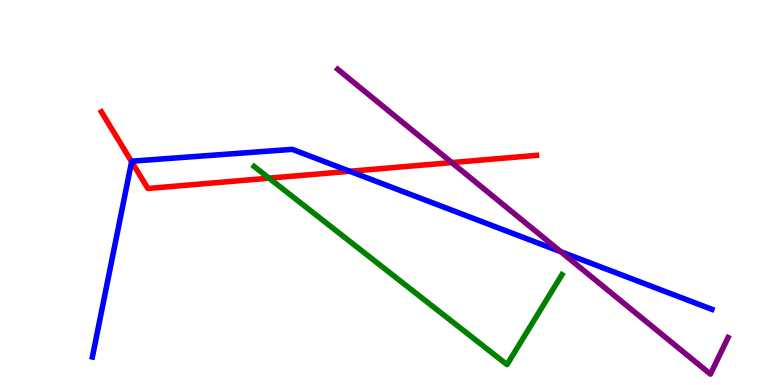[{'lines': ['blue', 'red'], 'intersections': [{'x': 1.7, 'y': 5.8}, {'x': 4.51, 'y': 5.55}]}, {'lines': ['green', 'red'], 'intersections': [{'x': 3.47, 'y': 5.37}]}, {'lines': ['purple', 'red'], 'intersections': [{'x': 5.83, 'y': 5.78}]}, {'lines': ['blue', 'green'], 'intersections': []}, {'lines': ['blue', 'purple'], 'intersections': [{'x': 7.24, 'y': 3.46}]}, {'lines': ['green', 'purple'], 'intersections': []}]